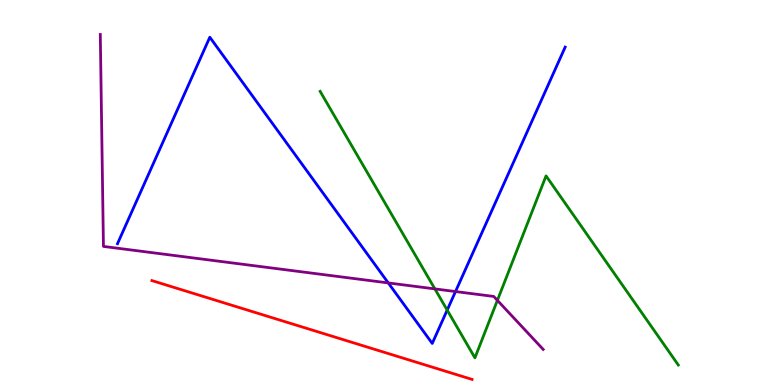[{'lines': ['blue', 'red'], 'intersections': []}, {'lines': ['green', 'red'], 'intersections': []}, {'lines': ['purple', 'red'], 'intersections': []}, {'lines': ['blue', 'green'], 'intersections': [{'x': 5.77, 'y': 1.95}]}, {'lines': ['blue', 'purple'], 'intersections': [{'x': 5.01, 'y': 2.65}, {'x': 5.88, 'y': 2.43}]}, {'lines': ['green', 'purple'], 'intersections': [{'x': 5.61, 'y': 2.5}, {'x': 6.42, 'y': 2.2}]}]